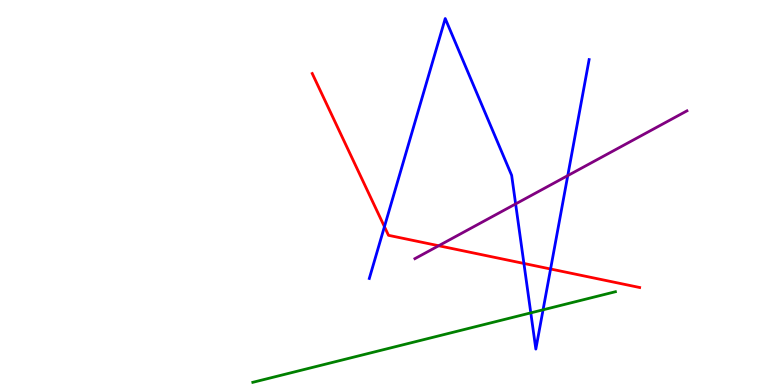[{'lines': ['blue', 'red'], 'intersections': [{'x': 4.96, 'y': 4.11}, {'x': 6.76, 'y': 3.16}, {'x': 7.1, 'y': 3.01}]}, {'lines': ['green', 'red'], 'intersections': []}, {'lines': ['purple', 'red'], 'intersections': [{'x': 5.66, 'y': 3.62}]}, {'lines': ['blue', 'green'], 'intersections': [{'x': 6.85, 'y': 1.87}, {'x': 7.01, 'y': 1.95}]}, {'lines': ['blue', 'purple'], 'intersections': [{'x': 6.65, 'y': 4.7}, {'x': 7.33, 'y': 5.44}]}, {'lines': ['green', 'purple'], 'intersections': []}]